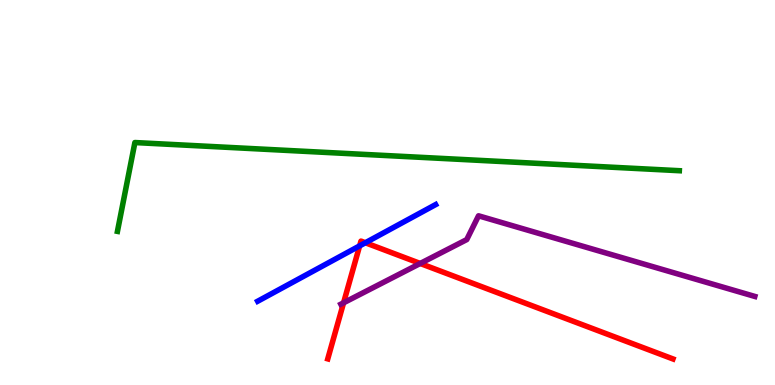[{'lines': ['blue', 'red'], 'intersections': [{'x': 4.64, 'y': 3.61}, {'x': 4.71, 'y': 3.69}]}, {'lines': ['green', 'red'], 'intersections': []}, {'lines': ['purple', 'red'], 'intersections': [{'x': 4.43, 'y': 2.14}, {'x': 5.42, 'y': 3.16}]}, {'lines': ['blue', 'green'], 'intersections': []}, {'lines': ['blue', 'purple'], 'intersections': []}, {'lines': ['green', 'purple'], 'intersections': []}]